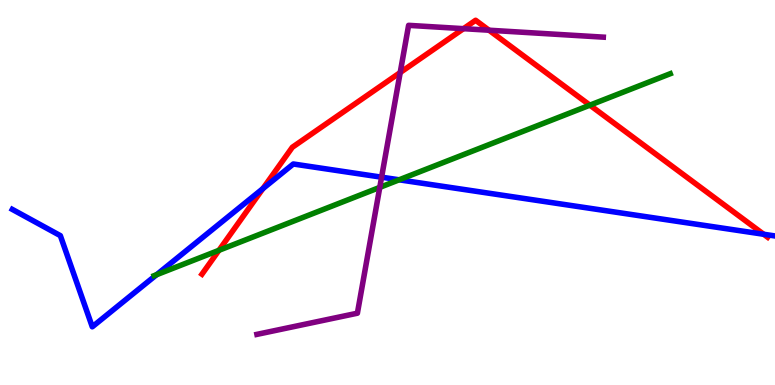[{'lines': ['blue', 'red'], 'intersections': [{'x': 3.39, 'y': 5.1}, {'x': 9.85, 'y': 3.92}]}, {'lines': ['green', 'red'], 'intersections': [{'x': 2.83, 'y': 3.5}, {'x': 7.61, 'y': 7.27}]}, {'lines': ['purple', 'red'], 'intersections': [{'x': 5.16, 'y': 8.12}, {'x': 5.98, 'y': 9.26}, {'x': 6.31, 'y': 9.22}]}, {'lines': ['blue', 'green'], 'intersections': [{'x': 2.02, 'y': 2.86}, {'x': 5.15, 'y': 5.33}]}, {'lines': ['blue', 'purple'], 'intersections': [{'x': 4.92, 'y': 5.4}]}, {'lines': ['green', 'purple'], 'intersections': [{'x': 4.9, 'y': 5.13}]}]